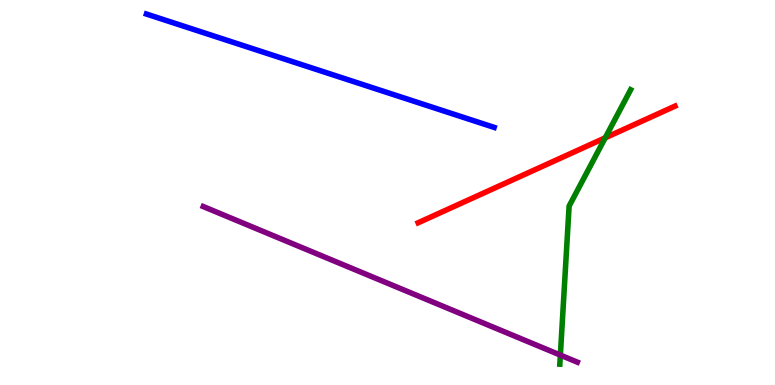[{'lines': ['blue', 'red'], 'intersections': []}, {'lines': ['green', 'red'], 'intersections': [{'x': 7.81, 'y': 6.42}]}, {'lines': ['purple', 'red'], 'intersections': []}, {'lines': ['blue', 'green'], 'intersections': []}, {'lines': ['blue', 'purple'], 'intersections': []}, {'lines': ['green', 'purple'], 'intersections': [{'x': 7.23, 'y': 0.777}]}]